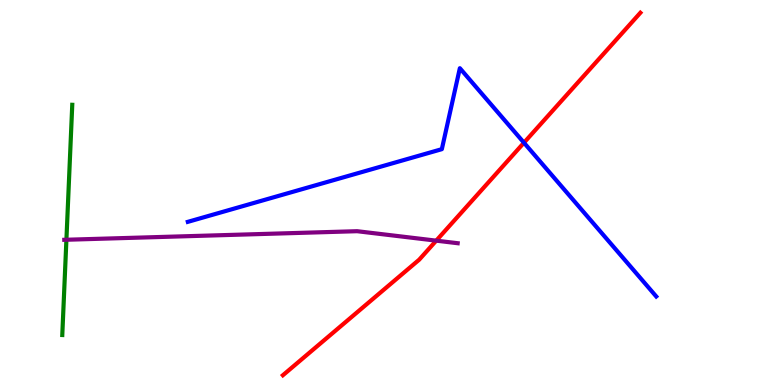[{'lines': ['blue', 'red'], 'intersections': [{'x': 6.76, 'y': 6.29}]}, {'lines': ['green', 'red'], 'intersections': []}, {'lines': ['purple', 'red'], 'intersections': [{'x': 5.63, 'y': 3.75}]}, {'lines': ['blue', 'green'], 'intersections': []}, {'lines': ['blue', 'purple'], 'intersections': []}, {'lines': ['green', 'purple'], 'intersections': [{'x': 0.857, 'y': 3.77}]}]